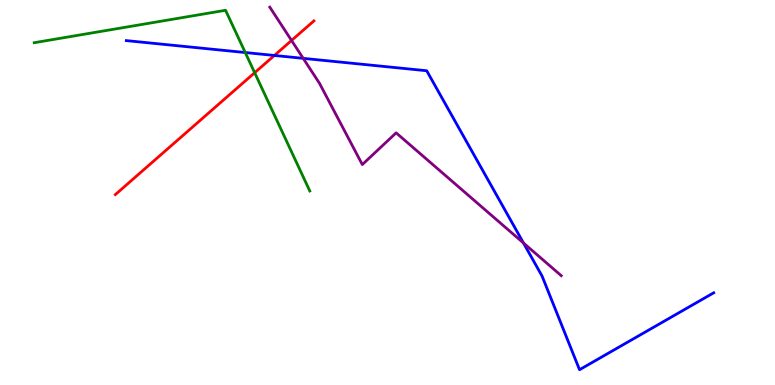[{'lines': ['blue', 'red'], 'intersections': [{'x': 3.54, 'y': 8.56}]}, {'lines': ['green', 'red'], 'intersections': [{'x': 3.29, 'y': 8.11}]}, {'lines': ['purple', 'red'], 'intersections': [{'x': 3.76, 'y': 8.95}]}, {'lines': ['blue', 'green'], 'intersections': [{'x': 3.16, 'y': 8.64}]}, {'lines': ['blue', 'purple'], 'intersections': [{'x': 3.91, 'y': 8.48}, {'x': 6.75, 'y': 3.69}]}, {'lines': ['green', 'purple'], 'intersections': []}]